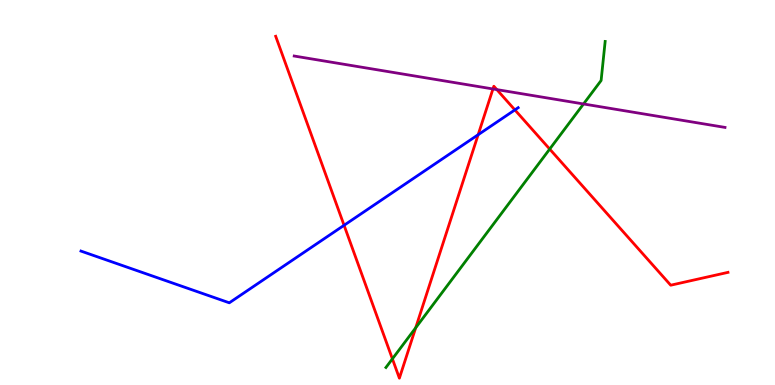[{'lines': ['blue', 'red'], 'intersections': [{'x': 4.44, 'y': 4.15}, {'x': 6.17, 'y': 6.5}, {'x': 6.64, 'y': 7.15}]}, {'lines': ['green', 'red'], 'intersections': [{'x': 5.06, 'y': 0.679}, {'x': 5.36, 'y': 1.49}, {'x': 7.09, 'y': 6.13}]}, {'lines': ['purple', 'red'], 'intersections': [{'x': 6.36, 'y': 7.69}, {'x': 6.41, 'y': 7.67}]}, {'lines': ['blue', 'green'], 'intersections': []}, {'lines': ['blue', 'purple'], 'intersections': []}, {'lines': ['green', 'purple'], 'intersections': [{'x': 7.53, 'y': 7.3}]}]